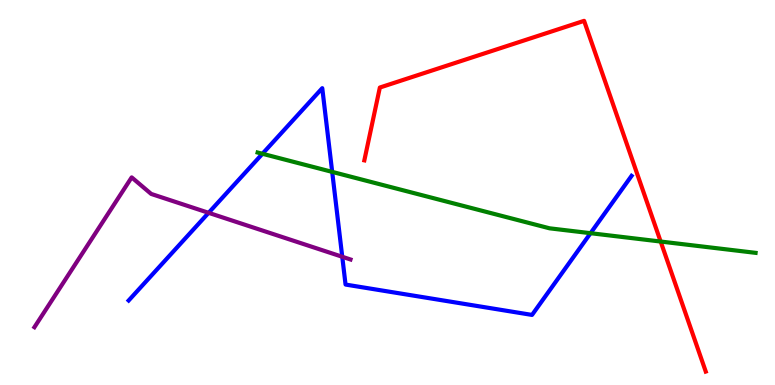[{'lines': ['blue', 'red'], 'intersections': []}, {'lines': ['green', 'red'], 'intersections': [{'x': 8.52, 'y': 3.73}]}, {'lines': ['purple', 'red'], 'intersections': []}, {'lines': ['blue', 'green'], 'intersections': [{'x': 3.39, 'y': 6.01}, {'x': 4.29, 'y': 5.54}, {'x': 7.62, 'y': 3.94}]}, {'lines': ['blue', 'purple'], 'intersections': [{'x': 2.69, 'y': 4.47}, {'x': 4.42, 'y': 3.33}]}, {'lines': ['green', 'purple'], 'intersections': []}]